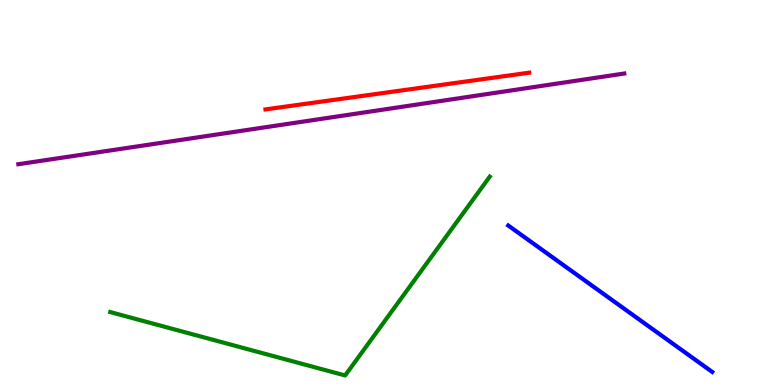[{'lines': ['blue', 'red'], 'intersections': []}, {'lines': ['green', 'red'], 'intersections': []}, {'lines': ['purple', 'red'], 'intersections': []}, {'lines': ['blue', 'green'], 'intersections': []}, {'lines': ['blue', 'purple'], 'intersections': []}, {'lines': ['green', 'purple'], 'intersections': []}]